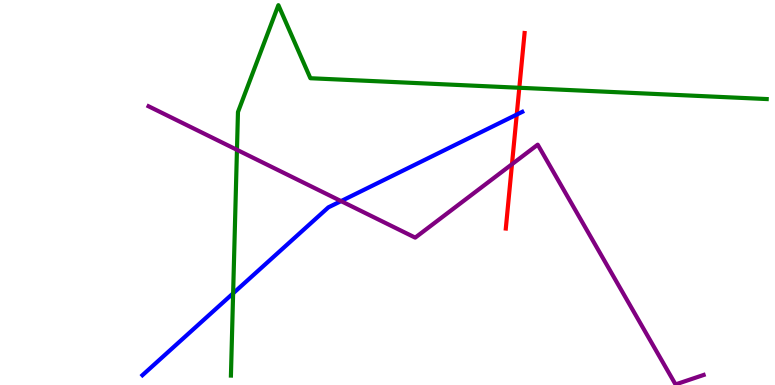[{'lines': ['blue', 'red'], 'intersections': [{'x': 6.67, 'y': 7.02}]}, {'lines': ['green', 'red'], 'intersections': [{'x': 6.7, 'y': 7.72}]}, {'lines': ['purple', 'red'], 'intersections': [{'x': 6.61, 'y': 5.73}]}, {'lines': ['blue', 'green'], 'intersections': [{'x': 3.01, 'y': 2.38}]}, {'lines': ['blue', 'purple'], 'intersections': [{'x': 4.4, 'y': 4.78}]}, {'lines': ['green', 'purple'], 'intersections': [{'x': 3.06, 'y': 6.11}]}]